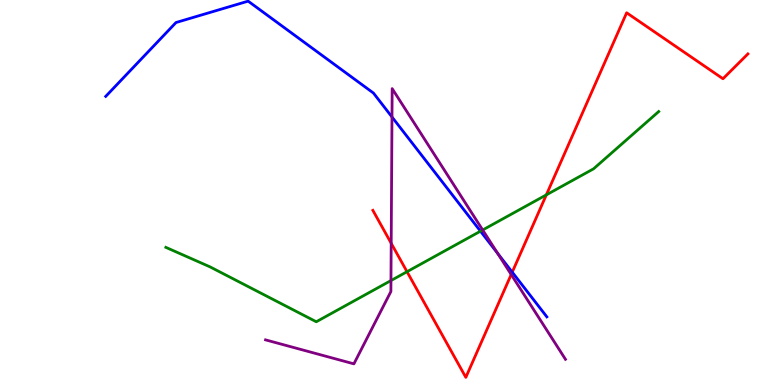[{'lines': ['blue', 'red'], 'intersections': [{'x': 6.61, 'y': 2.93}]}, {'lines': ['green', 'red'], 'intersections': [{'x': 5.25, 'y': 2.94}, {'x': 7.05, 'y': 4.94}]}, {'lines': ['purple', 'red'], 'intersections': [{'x': 5.05, 'y': 3.68}, {'x': 6.6, 'y': 2.87}]}, {'lines': ['blue', 'green'], 'intersections': [{'x': 6.2, 'y': 3.99}]}, {'lines': ['blue', 'purple'], 'intersections': [{'x': 5.06, 'y': 6.96}, {'x': 6.42, 'y': 3.42}]}, {'lines': ['green', 'purple'], 'intersections': [{'x': 5.04, 'y': 2.71}, {'x': 6.23, 'y': 4.03}]}]